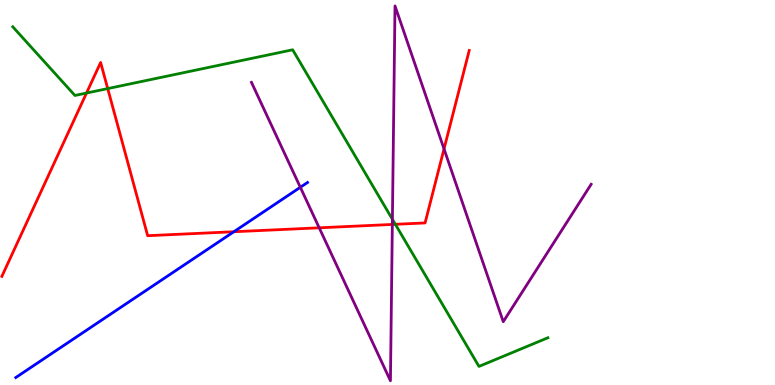[{'lines': ['blue', 'red'], 'intersections': [{'x': 3.02, 'y': 3.98}]}, {'lines': ['green', 'red'], 'intersections': [{'x': 1.12, 'y': 7.58}, {'x': 1.39, 'y': 7.7}, {'x': 5.1, 'y': 4.17}]}, {'lines': ['purple', 'red'], 'intersections': [{'x': 4.12, 'y': 4.08}, {'x': 5.06, 'y': 4.17}, {'x': 5.73, 'y': 6.13}]}, {'lines': ['blue', 'green'], 'intersections': []}, {'lines': ['blue', 'purple'], 'intersections': [{'x': 3.88, 'y': 5.14}]}, {'lines': ['green', 'purple'], 'intersections': [{'x': 5.06, 'y': 4.3}]}]